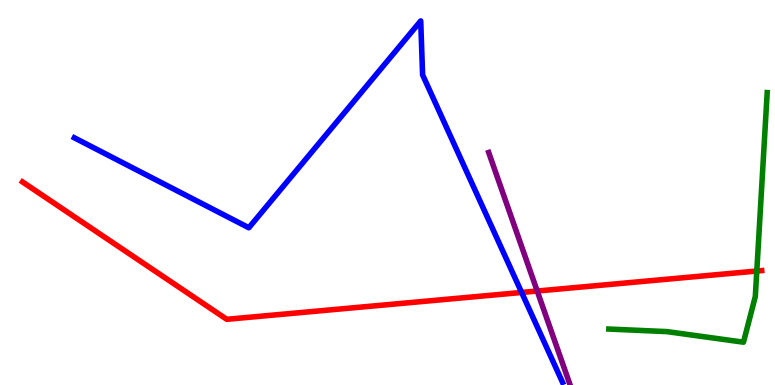[{'lines': ['blue', 'red'], 'intersections': [{'x': 6.73, 'y': 2.4}]}, {'lines': ['green', 'red'], 'intersections': [{'x': 9.77, 'y': 2.96}]}, {'lines': ['purple', 'red'], 'intersections': [{'x': 6.93, 'y': 2.44}]}, {'lines': ['blue', 'green'], 'intersections': []}, {'lines': ['blue', 'purple'], 'intersections': []}, {'lines': ['green', 'purple'], 'intersections': []}]